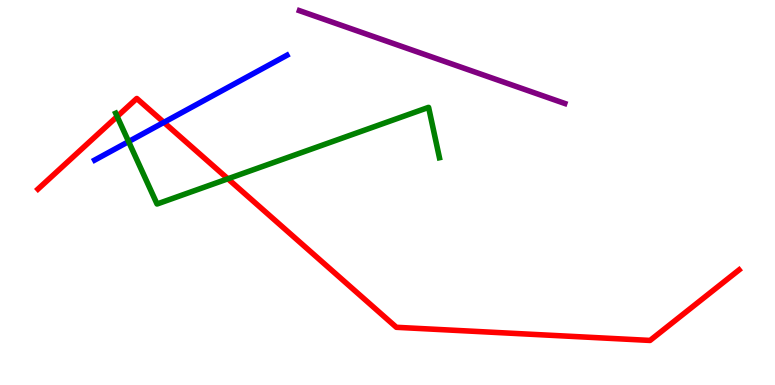[{'lines': ['blue', 'red'], 'intersections': [{'x': 2.11, 'y': 6.82}]}, {'lines': ['green', 'red'], 'intersections': [{'x': 1.51, 'y': 6.97}, {'x': 2.94, 'y': 5.36}]}, {'lines': ['purple', 'red'], 'intersections': []}, {'lines': ['blue', 'green'], 'intersections': [{'x': 1.66, 'y': 6.32}]}, {'lines': ['blue', 'purple'], 'intersections': []}, {'lines': ['green', 'purple'], 'intersections': []}]